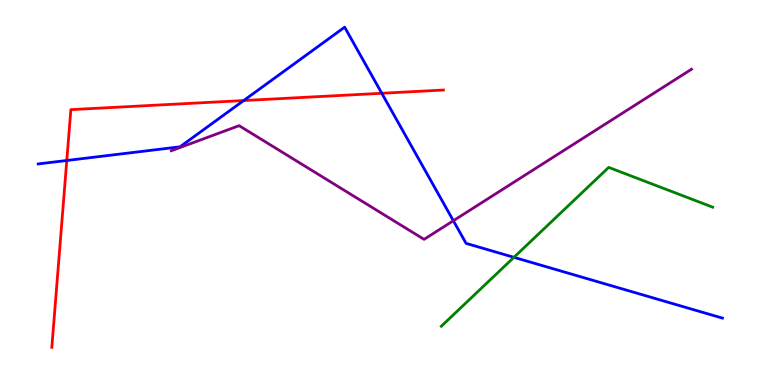[{'lines': ['blue', 'red'], 'intersections': [{'x': 0.862, 'y': 5.83}, {'x': 3.14, 'y': 7.39}, {'x': 4.93, 'y': 7.58}]}, {'lines': ['green', 'red'], 'intersections': []}, {'lines': ['purple', 'red'], 'intersections': []}, {'lines': ['blue', 'green'], 'intersections': [{'x': 6.63, 'y': 3.32}]}, {'lines': ['blue', 'purple'], 'intersections': [{'x': 5.85, 'y': 4.27}]}, {'lines': ['green', 'purple'], 'intersections': []}]